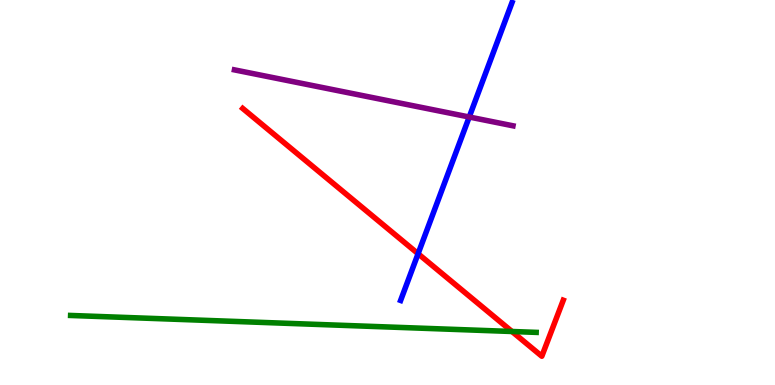[{'lines': ['blue', 'red'], 'intersections': [{'x': 5.39, 'y': 3.41}]}, {'lines': ['green', 'red'], 'intersections': [{'x': 6.61, 'y': 1.39}]}, {'lines': ['purple', 'red'], 'intersections': []}, {'lines': ['blue', 'green'], 'intersections': []}, {'lines': ['blue', 'purple'], 'intersections': [{'x': 6.05, 'y': 6.96}]}, {'lines': ['green', 'purple'], 'intersections': []}]